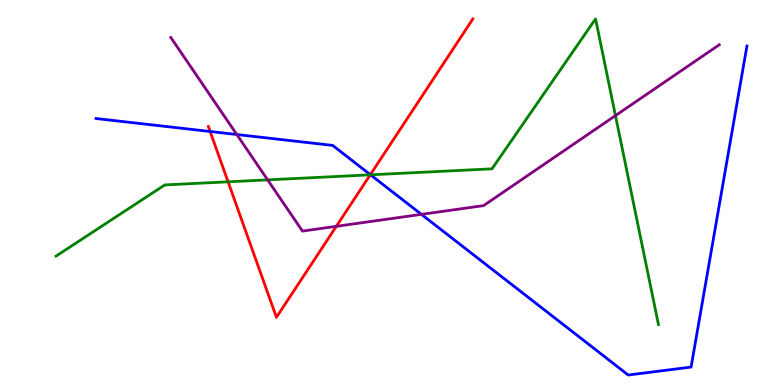[{'lines': ['blue', 'red'], 'intersections': [{'x': 2.71, 'y': 6.58}, {'x': 4.78, 'y': 5.46}]}, {'lines': ['green', 'red'], 'intersections': [{'x': 2.94, 'y': 5.28}, {'x': 4.78, 'y': 5.46}]}, {'lines': ['purple', 'red'], 'intersections': [{'x': 4.34, 'y': 4.12}]}, {'lines': ['blue', 'green'], 'intersections': [{'x': 4.78, 'y': 5.46}]}, {'lines': ['blue', 'purple'], 'intersections': [{'x': 3.06, 'y': 6.51}, {'x': 5.44, 'y': 4.43}]}, {'lines': ['green', 'purple'], 'intersections': [{'x': 3.45, 'y': 5.33}, {'x': 7.94, 'y': 7.0}]}]